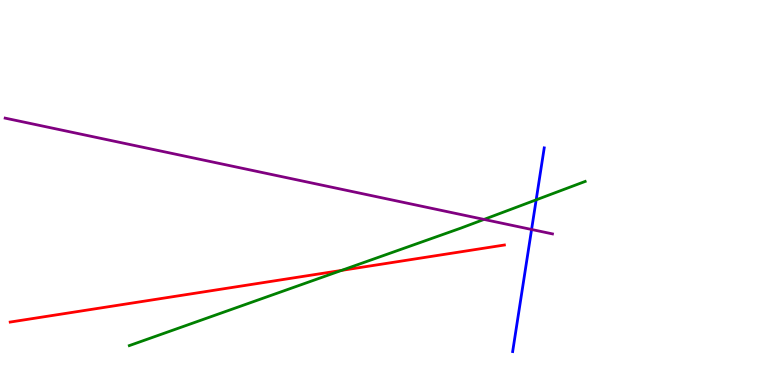[{'lines': ['blue', 'red'], 'intersections': []}, {'lines': ['green', 'red'], 'intersections': [{'x': 4.41, 'y': 2.98}]}, {'lines': ['purple', 'red'], 'intersections': []}, {'lines': ['blue', 'green'], 'intersections': [{'x': 6.92, 'y': 4.81}]}, {'lines': ['blue', 'purple'], 'intersections': [{'x': 6.86, 'y': 4.04}]}, {'lines': ['green', 'purple'], 'intersections': [{'x': 6.25, 'y': 4.3}]}]